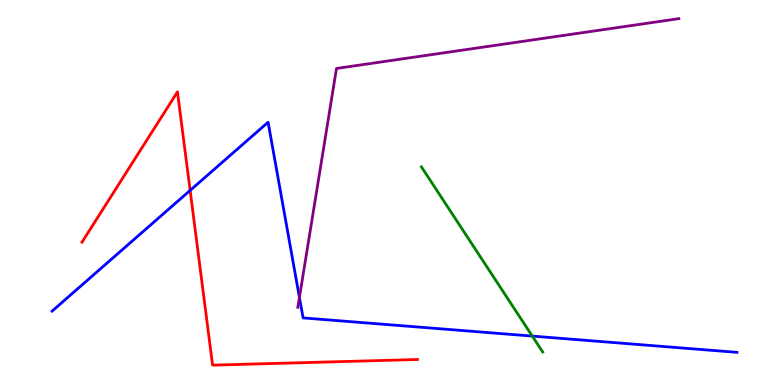[{'lines': ['blue', 'red'], 'intersections': [{'x': 2.45, 'y': 5.05}]}, {'lines': ['green', 'red'], 'intersections': []}, {'lines': ['purple', 'red'], 'intersections': []}, {'lines': ['blue', 'green'], 'intersections': [{'x': 6.87, 'y': 1.27}]}, {'lines': ['blue', 'purple'], 'intersections': [{'x': 3.86, 'y': 2.27}]}, {'lines': ['green', 'purple'], 'intersections': []}]